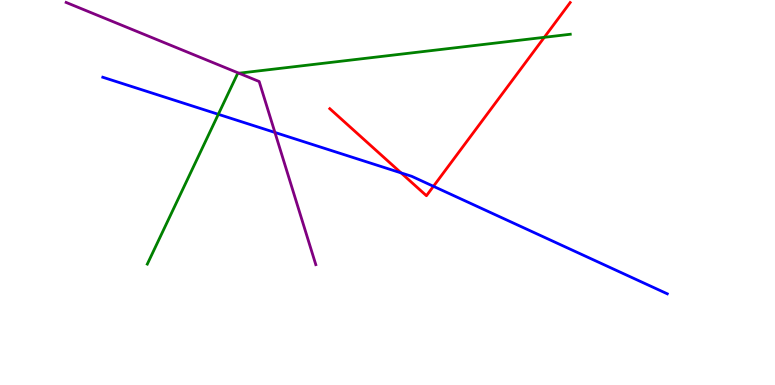[{'lines': ['blue', 'red'], 'intersections': [{'x': 5.18, 'y': 5.51}, {'x': 5.59, 'y': 5.16}]}, {'lines': ['green', 'red'], 'intersections': [{'x': 7.02, 'y': 9.03}]}, {'lines': ['purple', 'red'], 'intersections': []}, {'lines': ['blue', 'green'], 'intersections': [{'x': 2.82, 'y': 7.03}]}, {'lines': ['blue', 'purple'], 'intersections': [{'x': 3.55, 'y': 6.56}]}, {'lines': ['green', 'purple'], 'intersections': [{'x': 3.08, 'y': 8.1}]}]